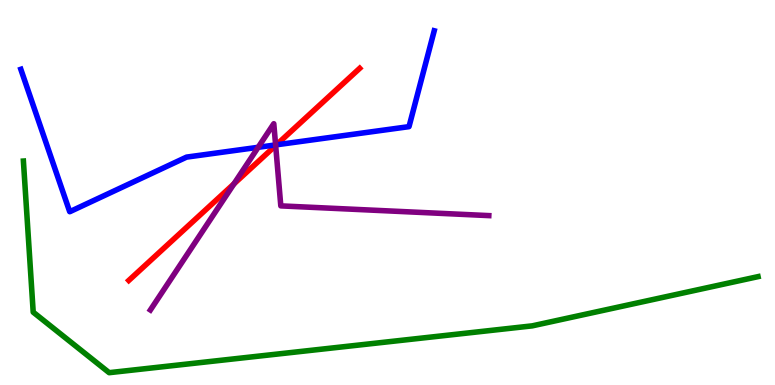[{'lines': ['blue', 'red'], 'intersections': [{'x': 3.57, 'y': 6.24}]}, {'lines': ['green', 'red'], 'intersections': []}, {'lines': ['purple', 'red'], 'intersections': [{'x': 3.02, 'y': 5.23}, {'x': 3.56, 'y': 6.22}]}, {'lines': ['blue', 'green'], 'intersections': []}, {'lines': ['blue', 'purple'], 'intersections': [{'x': 3.33, 'y': 6.17}, {'x': 3.56, 'y': 6.24}]}, {'lines': ['green', 'purple'], 'intersections': []}]